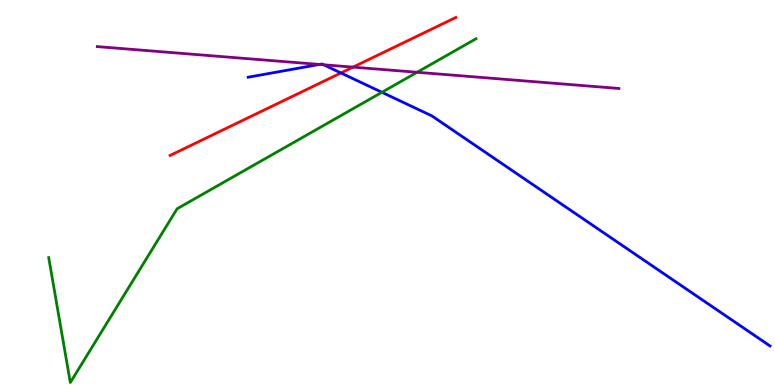[{'lines': ['blue', 'red'], 'intersections': [{'x': 4.4, 'y': 8.11}]}, {'lines': ['green', 'red'], 'intersections': []}, {'lines': ['purple', 'red'], 'intersections': [{'x': 4.55, 'y': 8.26}]}, {'lines': ['blue', 'green'], 'intersections': [{'x': 4.93, 'y': 7.6}]}, {'lines': ['blue', 'purple'], 'intersections': [{'x': 4.12, 'y': 8.33}, {'x': 4.18, 'y': 8.32}]}, {'lines': ['green', 'purple'], 'intersections': [{'x': 5.38, 'y': 8.12}]}]